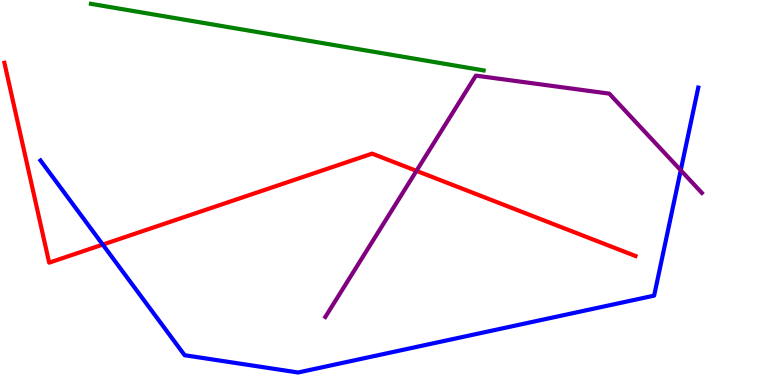[{'lines': ['blue', 'red'], 'intersections': [{'x': 1.33, 'y': 3.65}]}, {'lines': ['green', 'red'], 'intersections': []}, {'lines': ['purple', 'red'], 'intersections': [{'x': 5.37, 'y': 5.56}]}, {'lines': ['blue', 'green'], 'intersections': []}, {'lines': ['blue', 'purple'], 'intersections': [{'x': 8.78, 'y': 5.58}]}, {'lines': ['green', 'purple'], 'intersections': []}]